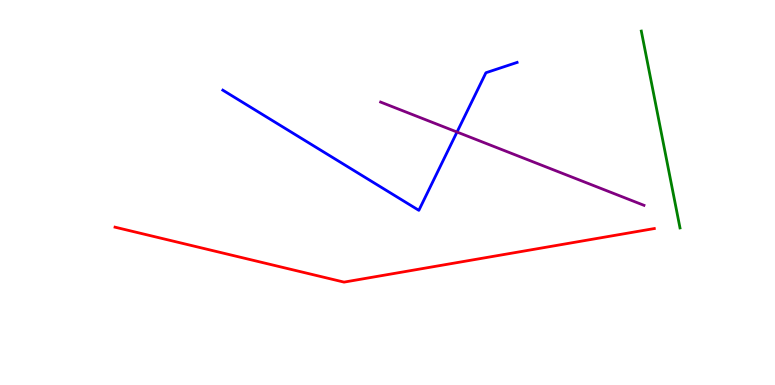[{'lines': ['blue', 'red'], 'intersections': []}, {'lines': ['green', 'red'], 'intersections': []}, {'lines': ['purple', 'red'], 'intersections': []}, {'lines': ['blue', 'green'], 'intersections': []}, {'lines': ['blue', 'purple'], 'intersections': [{'x': 5.9, 'y': 6.57}]}, {'lines': ['green', 'purple'], 'intersections': []}]